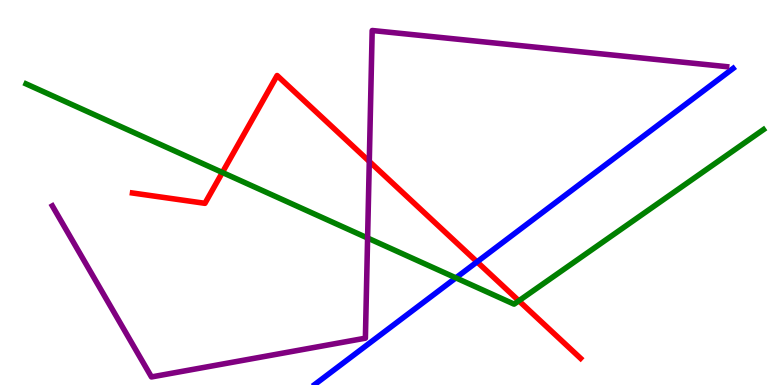[{'lines': ['blue', 'red'], 'intersections': [{'x': 6.16, 'y': 3.2}]}, {'lines': ['green', 'red'], 'intersections': [{'x': 2.87, 'y': 5.52}, {'x': 6.69, 'y': 2.19}]}, {'lines': ['purple', 'red'], 'intersections': [{'x': 4.77, 'y': 5.81}]}, {'lines': ['blue', 'green'], 'intersections': [{'x': 5.88, 'y': 2.78}]}, {'lines': ['blue', 'purple'], 'intersections': []}, {'lines': ['green', 'purple'], 'intersections': [{'x': 4.74, 'y': 3.82}]}]